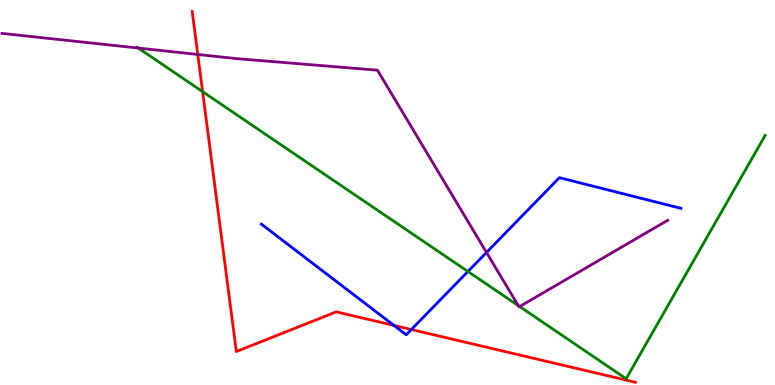[{'lines': ['blue', 'red'], 'intersections': [{'x': 5.08, 'y': 1.55}, {'x': 5.31, 'y': 1.44}]}, {'lines': ['green', 'red'], 'intersections': [{'x': 2.61, 'y': 7.62}]}, {'lines': ['purple', 'red'], 'intersections': [{'x': 2.55, 'y': 8.59}]}, {'lines': ['blue', 'green'], 'intersections': [{'x': 6.04, 'y': 2.95}]}, {'lines': ['blue', 'purple'], 'intersections': [{'x': 6.28, 'y': 3.44}]}, {'lines': ['green', 'purple'], 'intersections': [{'x': 1.78, 'y': 8.75}, {'x': 6.69, 'y': 2.06}, {'x': 6.71, 'y': 2.04}]}]